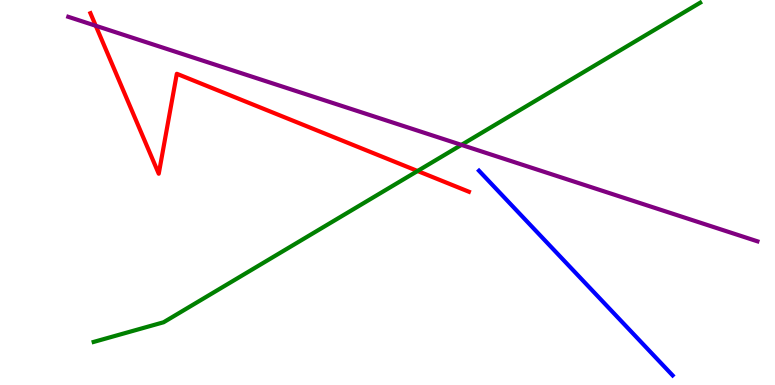[{'lines': ['blue', 'red'], 'intersections': []}, {'lines': ['green', 'red'], 'intersections': [{'x': 5.39, 'y': 5.56}]}, {'lines': ['purple', 'red'], 'intersections': [{'x': 1.24, 'y': 9.33}]}, {'lines': ['blue', 'green'], 'intersections': []}, {'lines': ['blue', 'purple'], 'intersections': []}, {'lines': ['green', 'purple'], 'intersections': [{'x': 5.95, 'y': 6.24}]}]